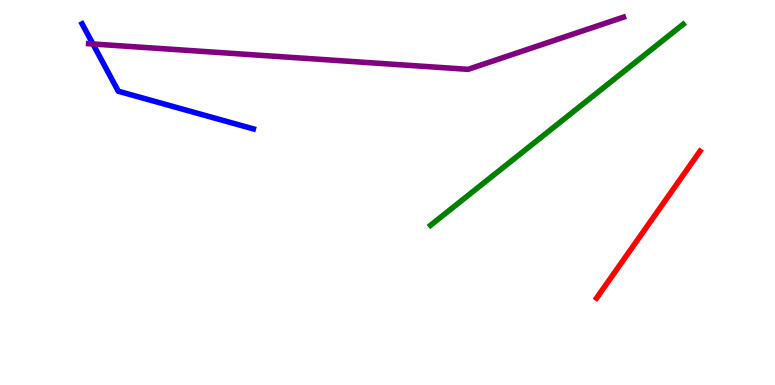[{'lines': ['blue', 'red'], 'intersections': []}, {'lines': ['green', 'red'], 'intersections': []}, {'lines': ['purple', 'red'], 'intersections': []}, {'lines': ['blue', 'green'], 'intersections': []}, {'lines': ['blue', 'purple'], 'intersections': [{'x': 1.2, 'y': 8.86}]}, {'lines': ['green', 'purple'], 'intersections': []}]